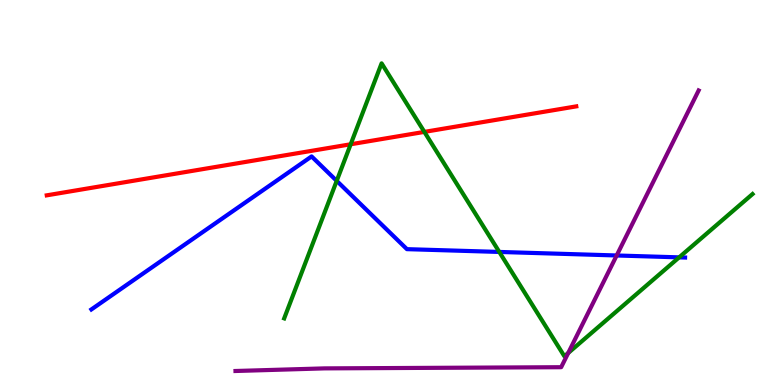[{'lines': ['blue', 'red'], 'intersections': []}, {'lines': ['green', 'red'], 'intersections': [{'x': 4.52, 'y': 6.25}, {'x': 5.48, 'y': 6.57}]}, {'lines': ['purple', 'red'], 'intersections': []}, {'lines': ['blue', 'green'], 'intersections': [{'x': 4.34, 'y': 5.3}, {'x': 6.44, 'y': 3.46}, {'x': 8.76, 'y': 3.32}]}, {'lines': ['blue', 'purple'], 'intersections': [{'x': 7.96, 'y': 3.36}]}, {'lines': ['green', 'purple'], 'intersections': [{'x': 7.33, 'y': 0.831}]}]